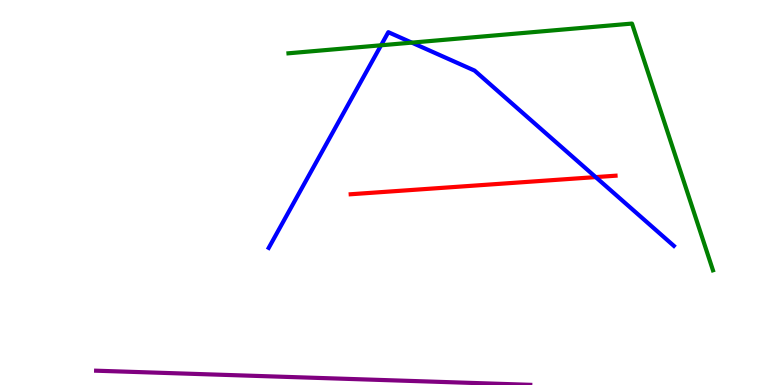[{'lines': ['blue', 'red'], 'intersections': [{'x': 7.69, 'y': 5.4}]}, {'lines': ['green', 'red'], 'intersections': []}, {'lines': ['purple', 'red'], 'intersections': []}, {'lines': ['blue', 'green'], 'intersections': [{'x': 4.92, 'y': 8.82}, {'x': 5.31, 'y': 8.89}]}, {'lines': ['blue', 'purple'], 'intersections': []}, {'lines': ['green', 'purple'], 'intersections': []}]